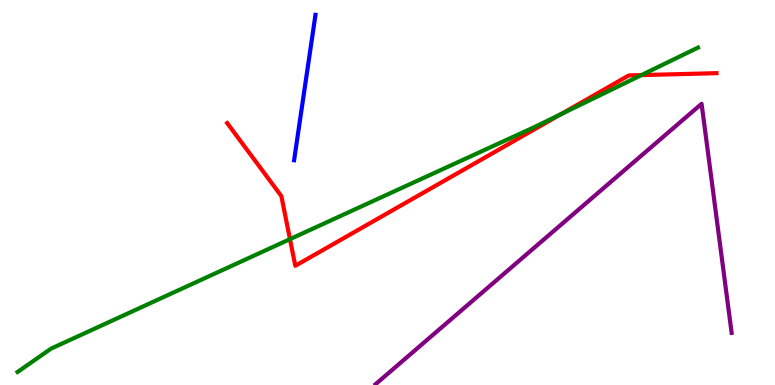[{'lines': ['blue', 'red'], 'intersections': []}, {'lines': ['green', 'red'], 'intersections': [{'x': 3.74, 'y': 3.79}, {'x': 7.23, 'y': 7.03}, {'x': 8.28, 'y': 8.05}]}, {'lines': ['purple', 'red'], 'intersections': []}, {'lines': ['blue', 'green'], 'intersections': []}, {'lines': ['blue', 'purple'], 'intersections': []}, {'lines': ['green', 'purple'], 'intersections': []}]